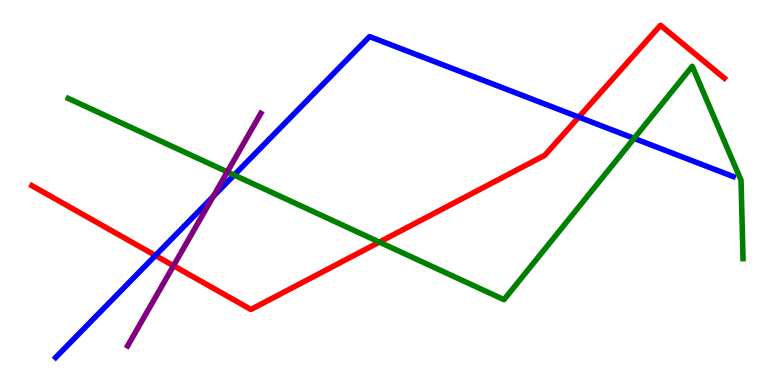[{'lines': ['blue', 'red'], 'intersections': [{'x': 2.01, 'y': 3.36}, {'x': 7.47, 'y': 6.96}]}, {'lines': ['green', 'red'], 'intersections': [{'x': 4.9, 'y': 3.71}]}, {'lines': ['purple', 'red'], 'intersections': [{'x': 2.24, 'y': 3.1}]}, {'lines': ['blue', 'green'], 'intersections': [{'x': 3.02, 'y': 5.45}, {'x': 8.18, 'y': 6.41}]}, {'lines': ['blue', 'purple'], 'intersections': [{'x': 2.75, 'y': 4.9}]}, {'lines': ['green', 'purple'], 'intersections': [{'x': 2.93, 'y': 5.54}]}]